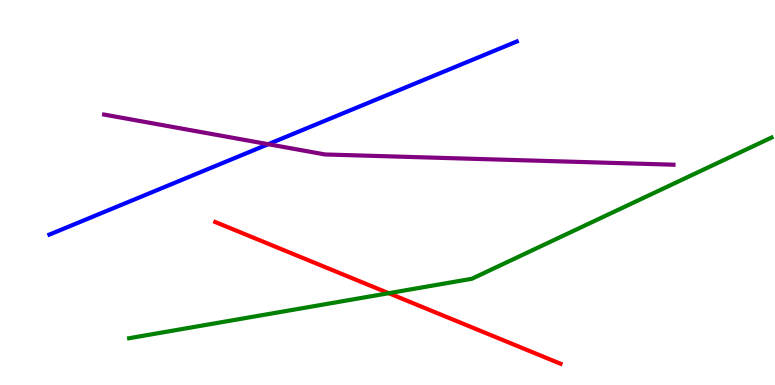[{'lines': ['blue', 'red'], 'intersections': []}, {'lines': ['green', 'red'], 'intersections': [{'x': 5.02, 'y': 2.38}]}, {'lines': ['purple', 'red'], 'intersections': []}, {'lines': ['blue', 'green'], 'intersections': []}, {'lines': ['blue', 'purple'], 'intersections': [{'x': 3.46, 'y': 6.25}]}, {'lines': ['green', 'purple'], 'intersections': []}]